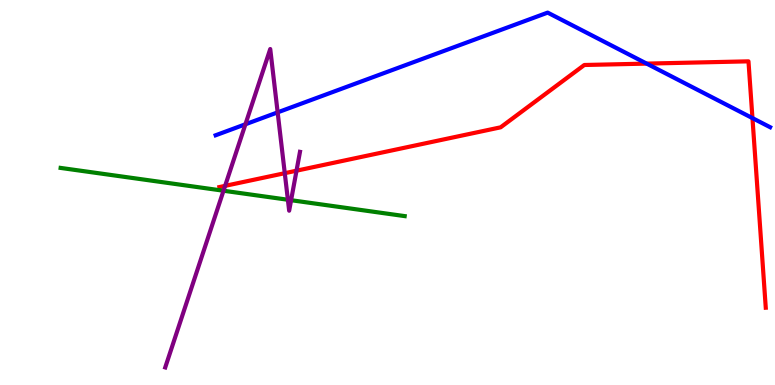[{'lines': ['blue', 'red'], 'intersections': [{'x': 8.34, 'y': 8.35}, {'x': 9.71, 'y': 6.93}]}, {'lines': ['green', 'red'], 'intersections': []}, {'lines': ['purple', 'red'], 'intersections': [{'x': 2.9, 'y': 5.17}, {'x': 3.67, 'y': 5.5}, {'x': 3.83, 'y': 5.57}]}, {'lines': ['blue', 'green'], 'intersections': []}, {'lines': ['blue', 'purple'], 'intersections': [{'x': 3.17, 'y': 6.77}, {'x': 3.58, 'y': 7.08}]}, {'lines': ['green', 'purple'], 'intersections': [{'x': 2.88, 'y': 5.05}, {'x': 3.71, 'y': 4.81}, {'x': 3.76, 'y': 4.8}]}]